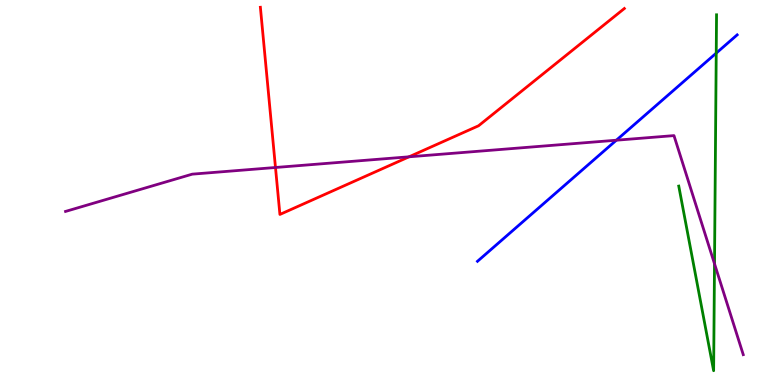[{'lines': ['blue', 'red'], 'intersections': []}, {'lines': ['green', 'red'], 'intersections': []}, {'lines': ['purple', 'red'], 'intersections': [{'x': 3.55, 'y': 5.65}, {'x': 5.28, 'y': 5.93}]}, {'lines': ['blue', 'green'], 'intersections': [{'x': 9.24, 'y': 8.62}]}, {'lines': ['blue', 'purple'], 'intersections': [{'x': 7.95, 'y': 6.36}]}, {'lines': ['green', 'purple'], 'intersections': [{'x': 9.22, 'y': 3.15}]}]